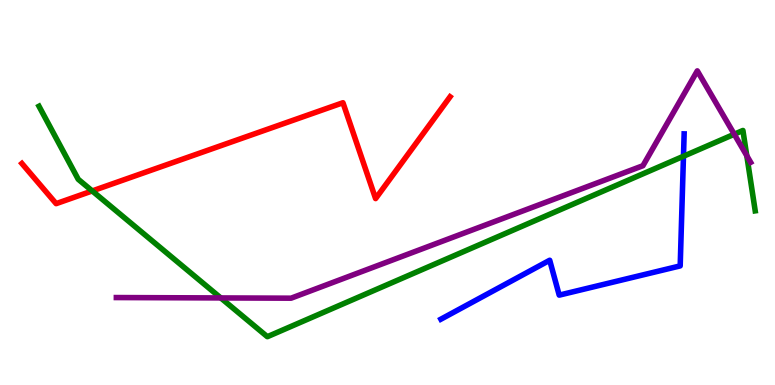[{'lines': ['blue', 'red'], 'intersections': []}, {'lines': ['green', 'red'], 'intersections': [{'x': 1.19, 'y': 5.04}]}, {'lines': ['purple', 'red'], 'intersections': []}, {'lines': ['blue', 'green'], 'intersections': [{'x': 8.82, 'y': 5.94}]}, {'lines': ['blue', 'purple'], 'intersections': []}, {'lines': ['green', 'purple'], 'intersections': [{'x': 2.85, 'y': 2.26}, {'x': 9.47, 'y': 6.51}, {'x': 9.64, 'y': 5.96}]}]